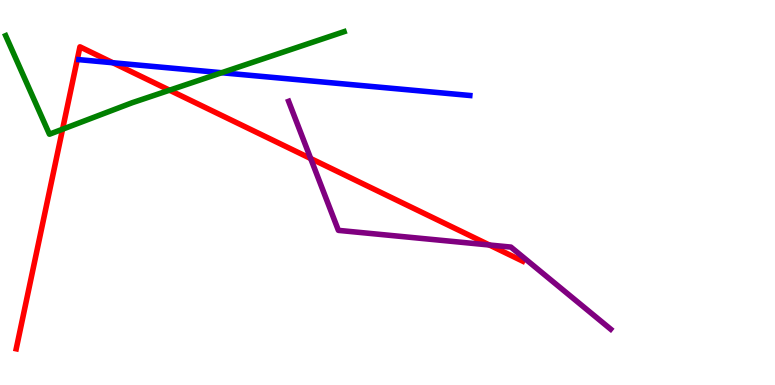[{'lines': ['blue', 'red'], 'intersections': [{'x': 1.46, 'y': 8.37}]}, {'lines': ['green', 'red'], 'intersections': [{'x': 0.807, 'y': 6.64}, {'x': 2.19, 'y': 7.66}]}, {'lines': ['purple', 'red'], 'intersections': [{'x': 4.01, 'y': 5.88}, {'x': 6.31, 'y': 3.64}]}, {'lines': ['blue', 'green'], 'intersections': [{'x': 2.86, 'y': 8.11}]}, {'lines': ['blue', 'purple'], 'intersections': []}, {'lines': ['green', 'purple'], 'intersections': []}]